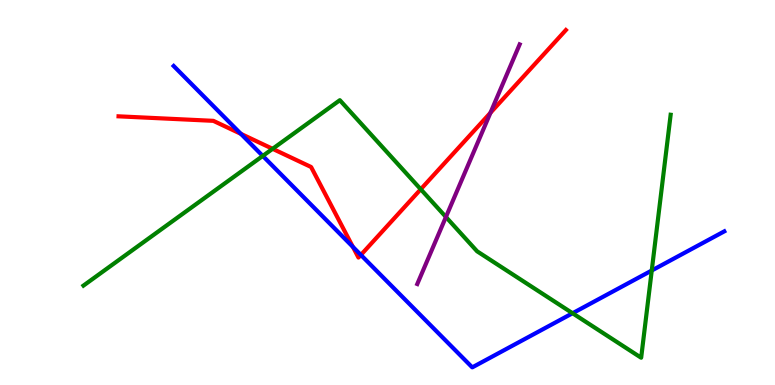[{'lines': ['blue', 'red'], 'intersections': [{'x': 3.11, 'y': 6.52}, {'x': 4.55, 'y': 3.59}, {'x': 4.66, 'y': 3.38}]}, {'lines': ['green', 'red'], 'intersections': [{'x': 3.52, 'y': 6.13}, {'x': 5.43, 'y': 5.08}]}, {'lines': ['purple', 'red'], 'intersections': [{'x': 6.33, 'y': 7.07}]}, {'lines': ['blue', 'green'], 'intersections': [{'x': 3.39, 'y': 5.95}, {'x': 7.39, 'y': 1.86}, {'x': 8.41, 'y': 2.97}]}, {'lines': ['blue', 'purple'], 'intersections': []}, {'lines': ['green', 'purple'], 'intersections': [{'x': 5.75, 'y': 4.36}]}]